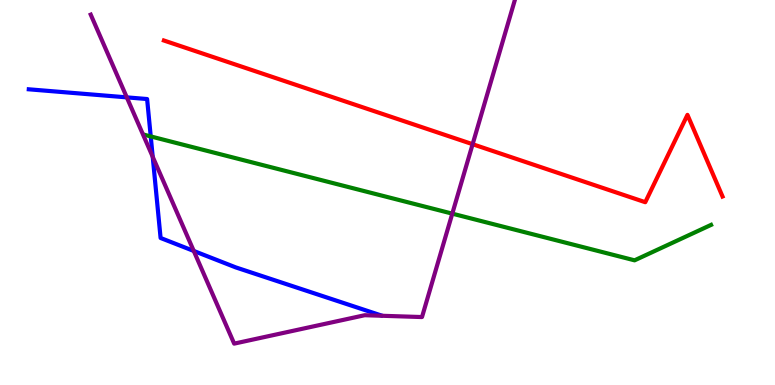[{'lines': ['blue', 'red'], 'intersections': []}, {'lines': ['green', 'red'], 'intersections': []}, {'lines': ['purple', 'red'], 'intersections': [{'x': 6.1, 'y': 6.25}]}, {'lines': ['blue', 'green'], 'intersections': [{'x': 1.94, 'y': 6.46}]}, {'lines': ['blue', 'purple'], 'intersections': [{'x': 1.64, 'y': 7.47}, {'x': 1.97, 'y': 5.93}, {'x': 2.5, 'y': 3.48}]}, {'lines': ['green', 'purple'], 'intersections': [{'x': 5.84, 'y': 4.45}]}]